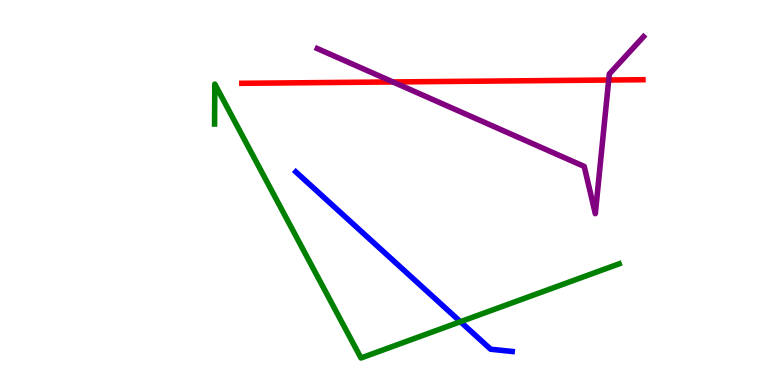[{'lines': ['blue', 'red'], 'intersections': []}, {'lines': ['green', 'red'], 'intersections': []}, {'lines': ['purple', 'red'], 'intersections': [{'x': 5.07, 'y': 7.87}, {'x': 7.85, 'y': 7.92}]}, {'lines': ['blue', 'green'], 'intersections': [{'x': 5.94, 'y': 1.64}]}, {'lines': ['blue', 'purple'], 'intersections': []}, {'lines': ['green', 'purple'], 'intersections': []}]